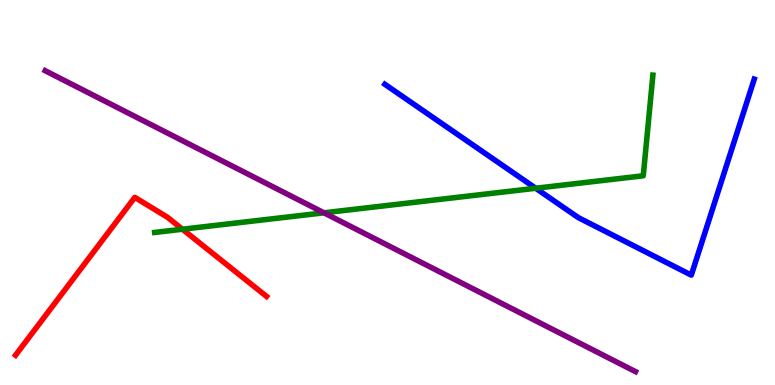[{'lines': ['blue', 'red'], 'intersections': []}, {'lines': ['green', 'red'], 'intersections': [{'x': 2.35, 'y': 4.05}]}, {'lines': ['purple', 'red'], 'intersections': []}, {'lines': ['blue', 'green'], 'intersections': [{'x': 6.91, 'y': 5.11}]}, {'lines': ['blue', 'purple'], 'intersections': []}, {'lines': ['green', 'purple'], 'intersections': [{'x': 4.18, 'y': 4.47}]}]